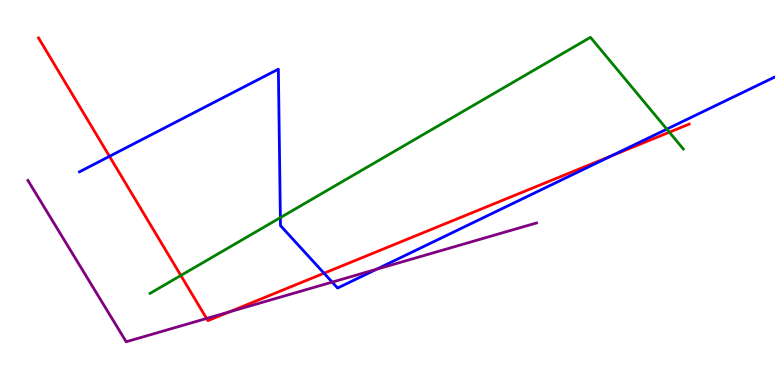[{'lines': ['blue', 'red'], 'intersections': [{'x': 1.41, 'y': 5.94}, {'x': 4.18, 'y': 2.9}, {'x': 7.89, 'y': 5.95}]}, {'lines': ['green', 'red'], 'intersections': [{'x': 2.33, 'y': 2.84}, {'x': 8.64, 'y': 6.57}]}, {'lines': ['purple', 'red'], 'intersections': [{'x': 2.67, 'y': 1.73}, {'x': 2.96, 'y': 1.9}]}, {'lines': ['blue', 'green'], 'intersections': [{'x': 3.62, 'y': 4.35}, {'x': 8.6, 'y': 6.65}]}, {'lines': ['blue', 'purple'], 'intersections': [{'x': 4.29, 'y': 2.67}, {'x': 4.86, 'y': 3.01}]}, {'lines': ['green', 'purple'], 'intersections': []}]